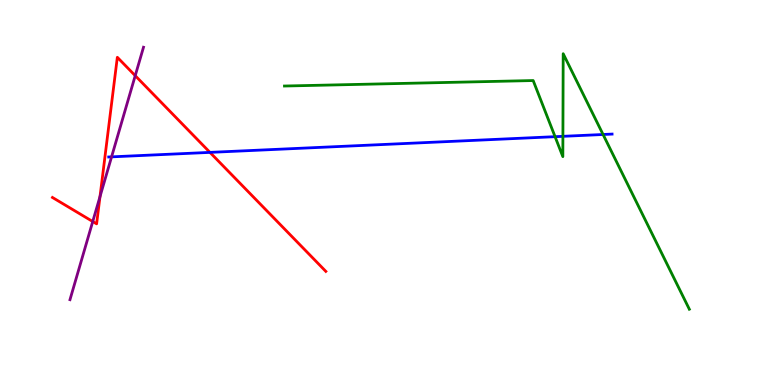[{'lines': ['blue', 'red'], 'intersections': [{'x': 2.71, 'y': 6.04}]}, {'lines': ['green', 'red'], 'intersections': []}, {'lines': ['purple', 'red'], 'intersections': [{'x': 1.2, 'y': 4.25}, {'x': 1.29, 'y': 4.89}, {'x': 1.74, 'y': 8.03}]}, {'lines': ['blue', 'green'], 'intersections': [{'x': 7.16, 'y': 6.45}, {'x': 7.26, 'y': 6.46}, {'x': 7.78, 'y': 6.51}]}, {'lines': ['blue', 'purple'], 'intersections': [{'x': 1.44, 'y': 5.93}]}, {'lines': ['green', 'purple'], 'intersections': []}]